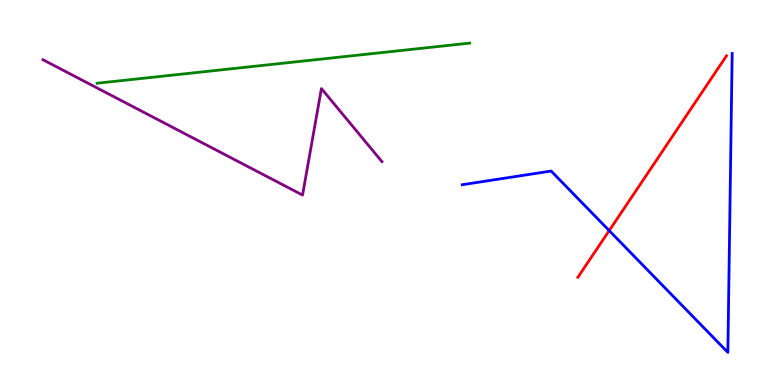[{'lines': ['blue', 'red'], 'intersections': [{'x': 7.86, 'y': 4.01}]}, {'lines': ['green', 'red'], 'intersections': []}, {'lines': ['purple', 'red'], 'intersections': []}, {'lines': ['blue', 'green'], 'intersections': []}, {'lines': ['blue', 'purple'], 'intersections': []}, {'lines': ['green', 'purple'], 'intersections': []}]